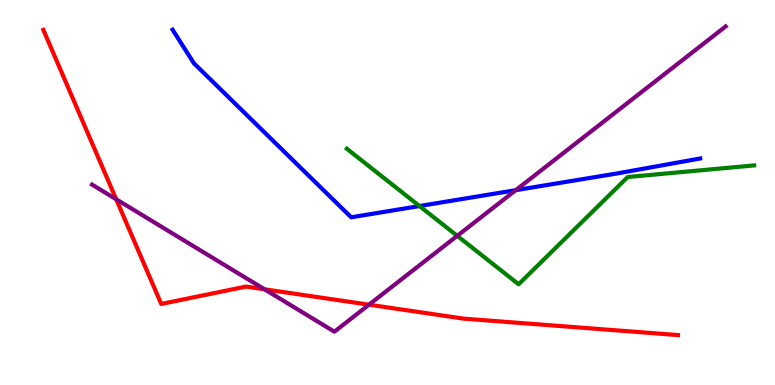[{'lines': ['blue', 'red'], 'intersections': []}, {'lines': ['green', 'red'], 'intersections': []}, {'lines': ['purple', 'red'], 'intersections': [{'x': 1.5, 'y': 4.82}, {'x': 3.41, 'y': 2.49}, {'x': 4.76, 'y': 2.09}]}, {'lines': ['blue', 'green'], 'intersections': [{'x': 5.41, 'y': 4.65}]}, {'lines': ['blue', 'purple'], 'intersections': [{'x': 6.66, 'y': 5.06}]}, {'lines': ['green', 'purple'], 'intersections': [{'x': 5.9, 'y': 3.87}]}]